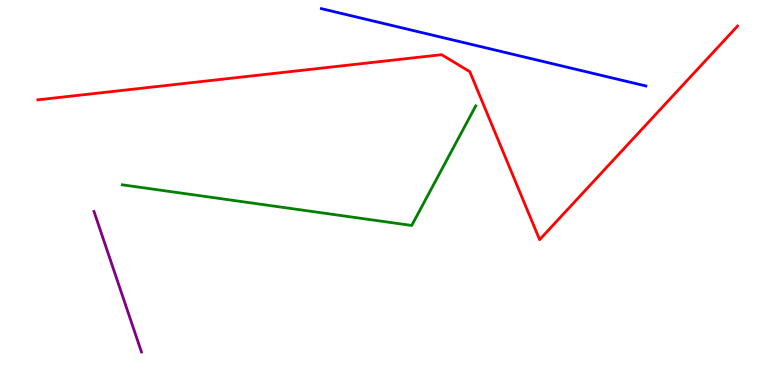[{'lines': ['blue', 'red'], 'intersections': []}, {'lines': ['green', 'red'], 'intersections': []}, {'lines': ['purple', 'red'], 'intersections': []}, {'lines': ['blue', 'green'], 'intersections': []}, {'lines': ['blue', 'purple'], 'intersections': []}, {'lines': ['green', 'purple'], 'intersections': []}]